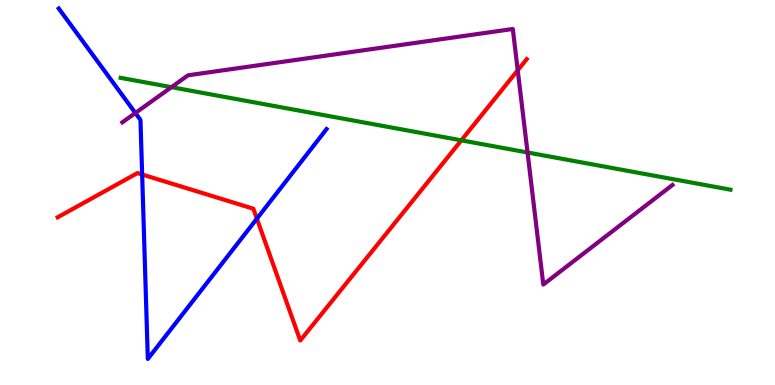[{'lines': ['blue', 'red'], 'intersections': [{'x': 1.83, 'y': 5.47}, {'x': 3.31, 'y': 4.32}]}, {'lines': ['green', 'red'], 'intersections': [{'x': 5.95, 'y': 6.35}]}, {'lines': ['purple', 'red'], 'intersections': [{'x': 6.68, 'y': 8.17}]}, {'lines': ['blue', 'green'], 'intersections': []}, {'lines': ['blue', 'purple'], 'intersections': [{'x': 1.75, 'y': 7.07}]}, {'lines': ['green', 'purple'], 'intersections': [{'x': 2.21, 'y': 7.74}, {'x': 6.81, 'y': 6.04}]}]